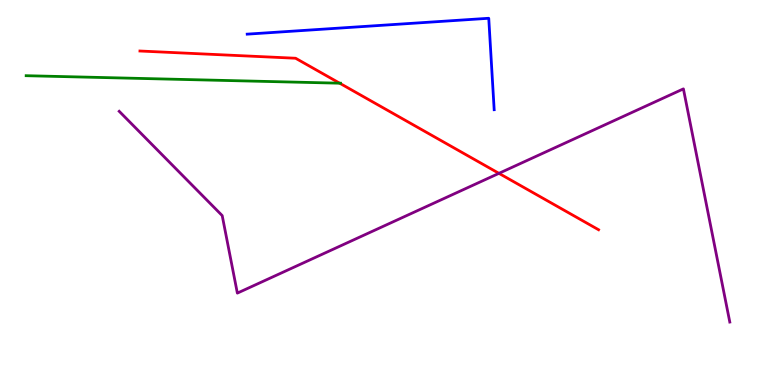[{'lines': ['blue', 'red'], 'intersections': []}, {'lines': ['green', 'red'], 'intersections': [{'x': 4.38, 'y': 7.84}]}, {'lines': ['purple', 'red'], 'intersections': [{'x': 6.44, 'y': 5.5}]}, {'lines': ['blue', 'green'], 'intersections': []}, {'lines': ['blue', 'purple'], 'intersections': []}, {'lines': ['green', 'purple'], 'intersections': []}]